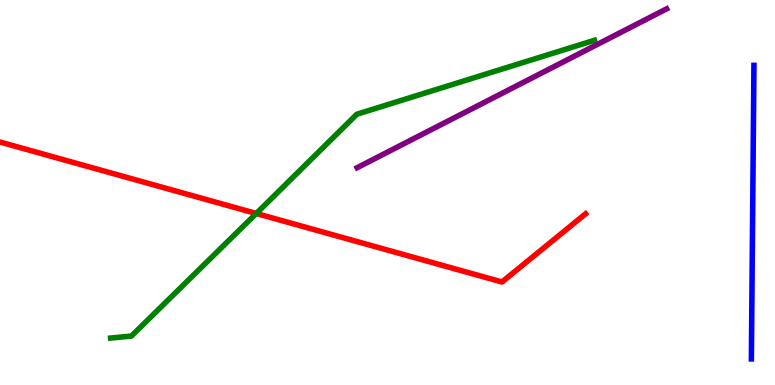[{'lines': ['blue', 'red'], 'intersections': []}, {'lines': ['green', 'red'], 'intersections': [{'x': 3.31, 'y': 4.46}]}, {'lines': ['purple', 'red'], 'intersections': []}, {'lines': ['blue', 'green'], 'intersections': []}, {'lines': ['blue', 'purple'], 'intersections': []}, {'lines': ['green', 'purple'], 'intersections': []}]